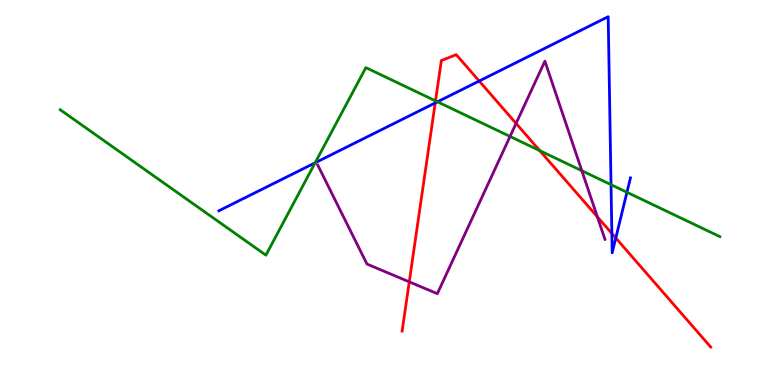[{'lines': ['blue', 'red'], 'intersections': [{'x': 5.62, 'y': 7.33}, {'x': 6.18, 'y': 7.9}, {'x': 7.89, 'y': 3.94}, {'x': 7.95, 'y': 3.82}]}, {'lines': ['green', 'red'], 'intersections': [{'x': 5.62, 'y': 7.38}, {'x': 6.96, 'y': 6.09}]}, {'lines': ['purple', 'red'], 'intersections': [{'x': 5.28, 'y': 2.68}, {'x': 6.66, 'y': 6.79}, {'x': 7.71, 'y': 4.37}]}, {'lines': ['blue', 'green'], 'intersections': [{'x': 4.07, 'y': 5.77}, {'x': 5.64, 'y': 7.36}, {'x': 7.88, 'y': 5.2}, {'x': 8.09, 'y': 5.01}]}, {'lines': ['blue', 'purple'], 'intersections': []}, {'lines': ['green', 'purple'], 'intersections': [{'x': 6.58, 'y': 6.46}, {'x': 7.51, 'y': 5.57}]}]